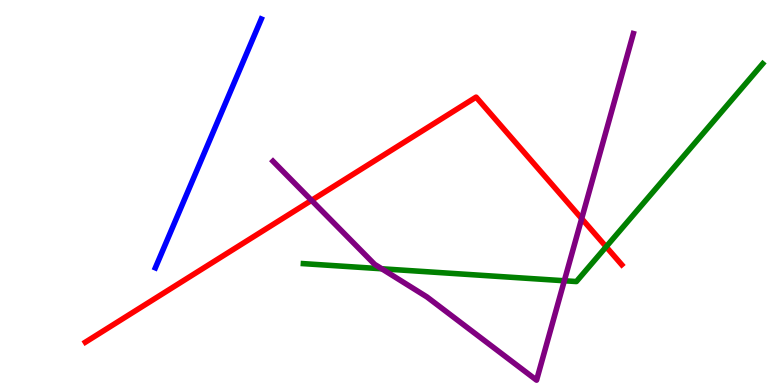[{'lines': ['blue', 'red'], 'intersections': []}, {'lines': ['green', 'red'], 'intersections': [{'x': 7.82, 'y': 3.59}]}, {'lines': ['purple', 'red'], 'intersections': [{'x': 4.02, 'y': 4.8}, {'x': 7.51, 'y': 4.32}]}, {'lines': ['blue', 'green'], 'intersections': []}, {'lines': ['blue', 'purple'], 'intersections': []}, {'lines': ['green', 'purple'], 'intersections': [{'x': 4.93, 'y': 3.02}, {'x': 7.28, 'y': 2.71}]}]